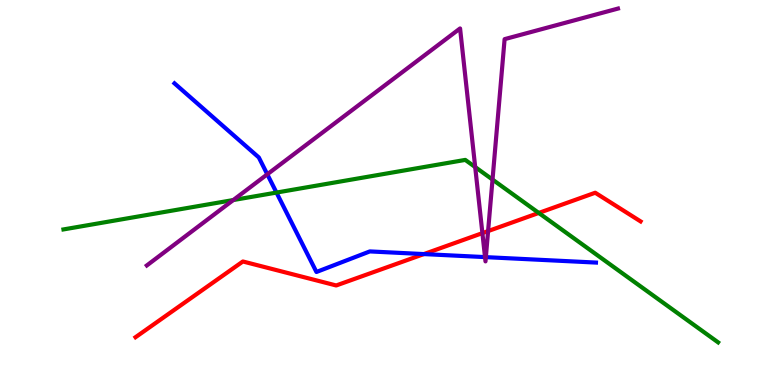[{'lines': ['blue', 'red'], 'intersections': [{'x': 5.47, 'y': 3.4}]}, {'lines': ['green', 'red'], 'intersections': [{'x': 6.95, 'y': 4.47}]}, {'lines': ['purple', 'red'], 'intersections': [{'x': 6.22, 'y': 3.94}, {'x': 6.3, 'y': 4.0}]}, {'lines': ['blue', 'green'], 'intersections': [{'x': 3.57, 'y': 5.0}]}, {'lines': ['blue', 'purple'], 'intersections': [{'x': 3.45, 'y': 5.47}, {'x': 6.26, 'y': 3.32}, {'x': 6.27, 'y': 3.32}]}, {'lines': ['green', 'purple'], 'intersections': [{'x': 3.01, 'y': 4.8}, {'x': 6.13, 'y': 5.66}, {'x': 6.36, 'y': 5.34}]}]